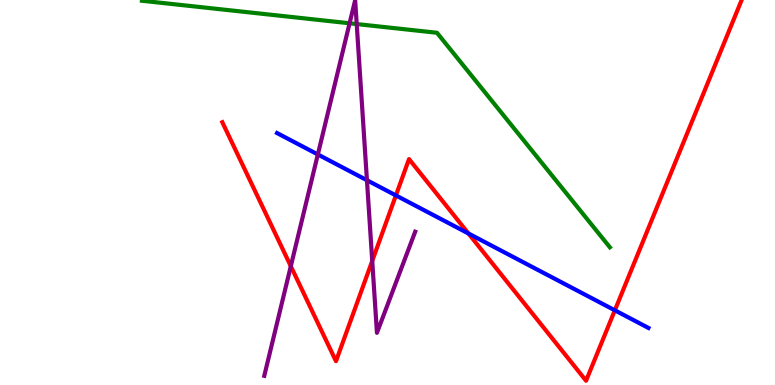[{'lines': ['blue', 'red'], 'intersections': [{'x': 5.11, 'y': 4.92}, {'x': 6.04, 'y': 3.94}, {'x': 7.93, 'y': 1.94}]}, {'lines': ['green', 'red'], 'intersections': []}, {'lines': ['purple', 'red'], 'intersections': [{'x': 3.75, 'y': 3.09}, {'x': 4.8, 'y': 3.22}]}, {'lines': ['blue', 'green'], 'intersections': []}, {'lines': ['blue', 'purple'], 'intersections': [{'x': 4.1, 'y': 5.99}, {'x': 4.73, 'y': 5.32}]}, {'lines': ['green', 'purple'], 'intersections': [{'x': 4.51, 'y': 9.4}, {'x': 4.6, 'y': 9.38}]}]